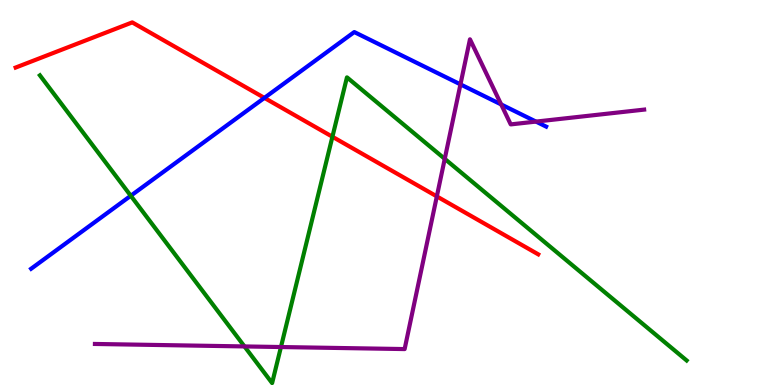[{'lines': ['blue', 'red'], 'intersections': [{'x': 3.41, 'y': 7.46}]}, {'lines': ['green', 'red'], 'intersections': [{'x': 4.29, 'y': 6.45}]}, {'lines': ['purple', 'red'], 'intersections': [{'x': 5.64, 'y': 4.9}]}, {'lines': ['blue', 'green'], 'intersections': [{'x': 1.69, 'y': 4.92}]}, {'lines': ['blue', 'purple'], 'intersections': [{'x': 5.94, 'y': 7.81}, {'x': 6.47, 'y': 7.29}, {'x': 6.92, 'y': 6.84}]}, {'lines': ['green', 'purple'], 'intersections': [{'x': 3.15, 'y': 1.0}, {'x': 3.63, 'y': 0.986}, {'x': 5.74, 'y': 5.87}]}]